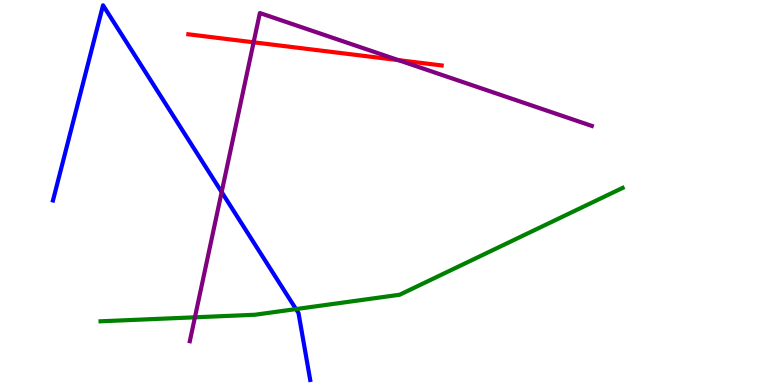[{'lines': ['blue', 'red'], 'intersections': []}, {'lines': ['green', 'red'], 'intersections': []}, {'lines': ['purple', 'red'], 'intersections': [{'x': 3.27, 'y': 8.9}, {'x': 5.14, 'y': 8.44}]}, {'lines': ['blue', 'green'], 'intersections': [{'x': 3.82, 'y': 1.97}]}, {'lines': ['blue', 'purple'], 'intersections': [{'x': 2.86, 'y': 5.01}]}, {'lines': ['green', 'purple'], 'intersections': [{'x': 2.52, 'y': 1.76}]}]